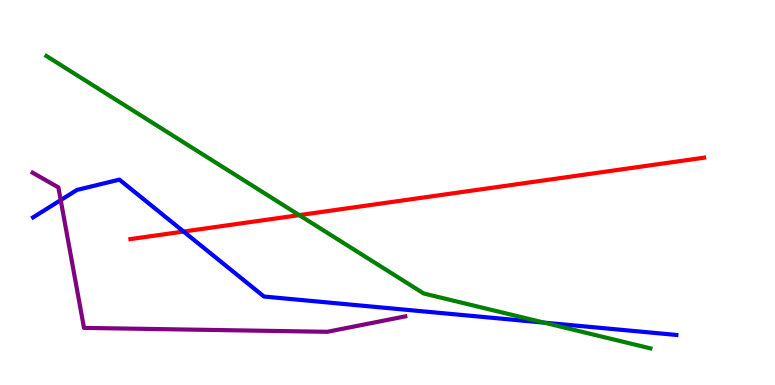[{'lines': ['blue', 'red'], 'intersections': [{'x': 2.37, 'y': 3.99}]}, {'lines': ['green', 'red'], 'intersections': [{'x': 3.86, 'y': 4.41}]}, {'lines': ['purple', 'red'], 'intersections': []}, {'lines': ['blue', 'green'], 'intersections': [{'x': 7.02, 'y': 1.62}]}, {'lines': ['blue', 'purple'], 'intersections': [{'x': 0.783, 'y': 4.8}]}, {'lines': ['green', 'purple'], 'intersections': []}]